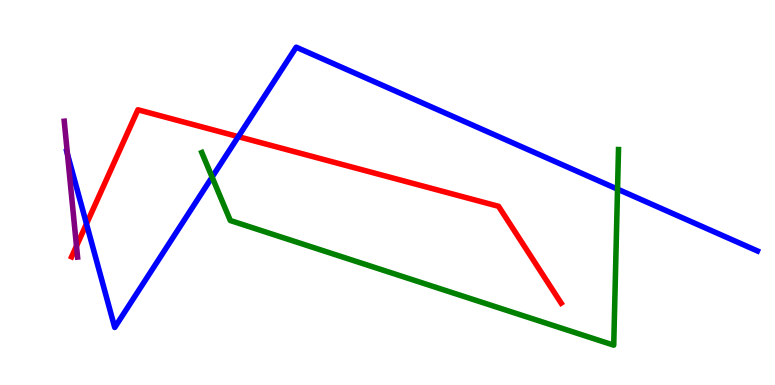[{'lines': ['blue', 'red'], 'intersections': [{'x': 1.12, 'y': 4.19}, {'x': 3.07, 'y': 6.45}]}, {'lines': ['green', 'red'], 'intersections': []}, {'lines': ['purple', 'red'], 'intersections': [{'x': 0.987, 'y': 3.61}]}, {'lines': ['blue', 'green'], 'intersections': [{'x': 2.74, 'y': 5.4}, {'x': 7.97, 'y': 5.09}]}, {'lines': ['blue', 'purple'], 'intersections': [{'x': 0.87, 'y': 6.0}]}, {'lines': ['green', 'purple'], 'intersections': []}]